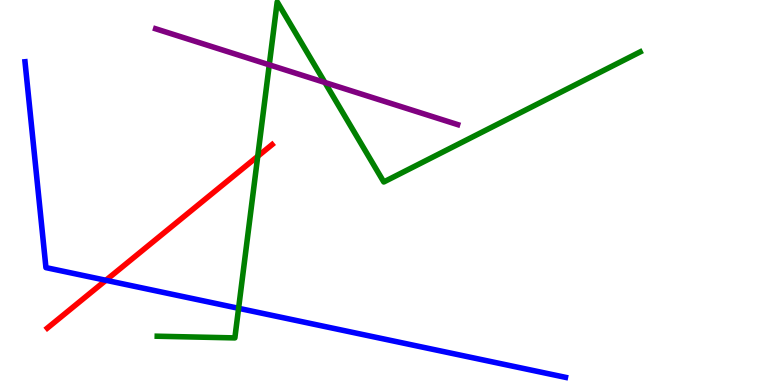[{'lines': ['blue', 'red'], 'intersections': [{'x': 1.37, 'y': 2.72}]}, {'lines': ['green', 'red'], 'intersections': [{'x': 3.33, 'y': 5.94}]}, {'lines': ['purple', 'red'], 'intersections': []}, {'lines': ['blue', 'green'], 'intersections': [{'x': 3.08, 'y': 1.99}]}, {'lines': ['blue', 'purple'], 'intersections': []}, {'lines': ['green', 'purple'], 'intersections': [{'x': 3.47, 'y': 8.32}, {'x': 4.19, 'y': 7.86}]}]